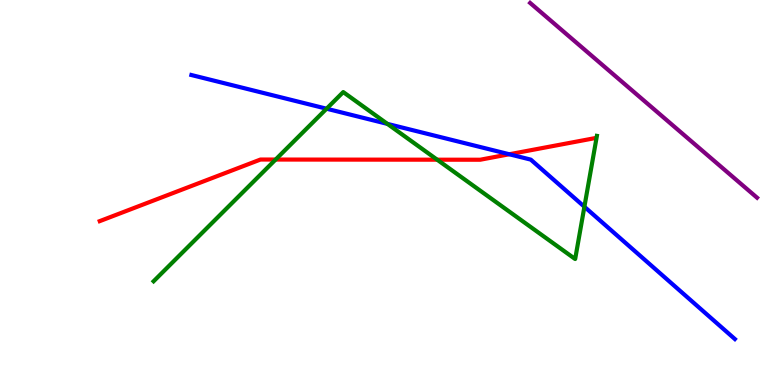[{'lines': ['blue', 'red'], 'intersections': [{'x': 6.57, 'y': 5.99}]}, {'lines': ['green', 'red'], 'intersections': [{'x': 3.56, 'y': 5.86}, {'x': 5.64, 'y': 5.85}]}, {'lines': ['purple', 'red'], 'intersections': []}, {'lines': ['blue', 'green'], 'intersections': [{'x': 4.21, 'y': 7.18}, {'x': 5.0, 'y': 6.78}, {'x': 7.54, 'y': 4.63}]}, {'lines': ['blue', 'purple'], 'intersections': []}, {'lines': ['green', 'purple'], 'intersections': []}]